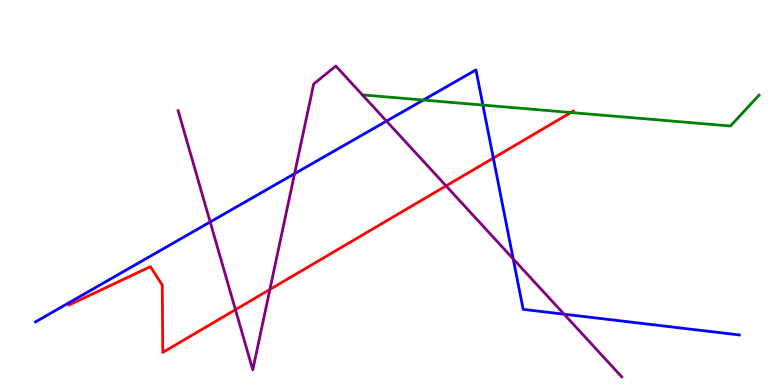[{'lines': ['blue', 'red'], 'intersections': [{'x': 6.37, 'y': 5.89}]}, {'lines': ['green', 'red'], 'intersections': [{'x': 7.37, 'y': 7.08}]}, {'lines': ['purple', 'red'], 'intersections': [{'x': 3.04, 'y': 1.96}, {'x': 3.48, 'y': 2.48}, {'x': 5.76, 'y': 5.17}]}, {'lines': ['blue', 'green'], 'intersections': [{'x': 5.46, 'y': 7.4}, {'x': 6.23, 'y': 7.27}]}, {'lines': ['blue', 'purple'], 'intersections': [{'x': 2.71, 'y': 4.23}, {'x': 3.8, 'y': 5.49}, {'x': 4.99, 'y': 6.85}, {'x': 6.62, 'y': 3.28}, {'x': 7.28, 'y': 1.84}]}, {'lines': ['green', 'purple'], 'intersections': []}]